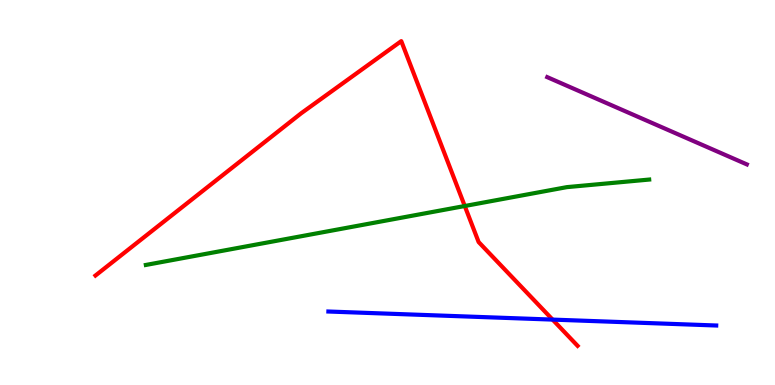[{'lines': ['blue', 'red'], 'intersections': [{'x': 7.13, 'y': 1.7}]}, {'lines': ['green', 'red'], 'intersections': [{'x': 6.0, 'y': 4.65}]}, {'lines': ['purple', 'red'], 'intersections': []}, {'lines': ['blue', 'green'], 'intersections': []}, {'lines': ['blue', 'purple'], 'intersections': []}, {'lines': ['green', 'purple'], 'intersections': []}]